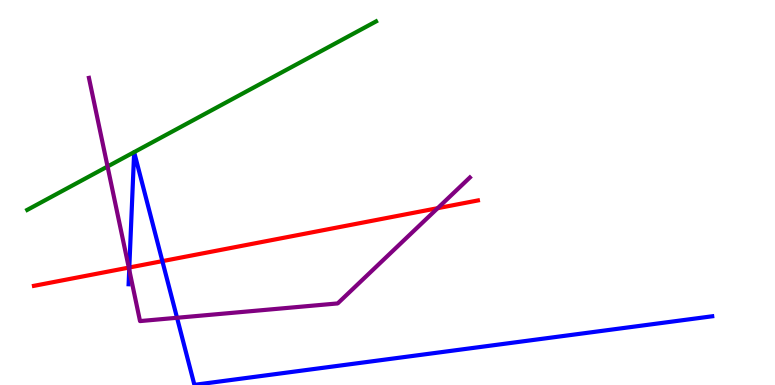[{'lines': ['blue', 'red'], 'intersections': [{'x': 1.67, 'y': 3.05}, {'x': 2.1, 'y': 3.22}]}, {'lines': ['green', 'red'], 'intersections': []}, {'lines': ['purple', 'red'], 'intersections': [{'x': 1.66, 'y': 3.05}, {'x': 5.65, 'y': 4.59}]}, {'lines': ['blue', 'green'], 'intersections': []}, {'lines': ['blue', 'purple'], 'intersections': [{'x': 1.67, 'y': 3.0}, {'x': 2.28, 'y': 1.75}]}, {'lines': ['green', 'purple'], 'intersections': [{'x': 1.39, 'y': 5.68}]}]